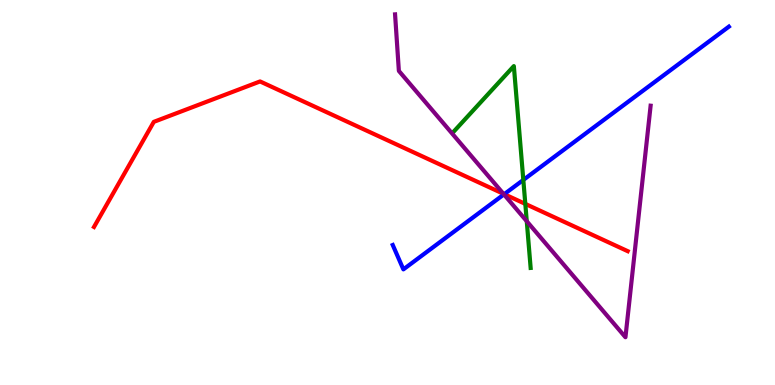[{'lines': ['blue', 'red'], 'intersections': [{'x': 6.51, 'y': 4.96}]}, {'lines': ['green', 'red'], 'intersections': [{'x': 6.78, 'y': 4.7}]}, {'lines': ['purple', 'red'], 'intersections': [{'x': 6.5, 'y': 4.97}]}, {'lines': ['blue', 'green'], 'intersections': [{'x': 6.75, 'y': 5.33}]}, {'lines': ['blue', 'purple'], 'intersections': [{'x': 6.5, 'y': 4.95}]}, {'lines': ['green', 'purple'], 'intersections': [{'x': 6.8, 'y': 4.25}]}]